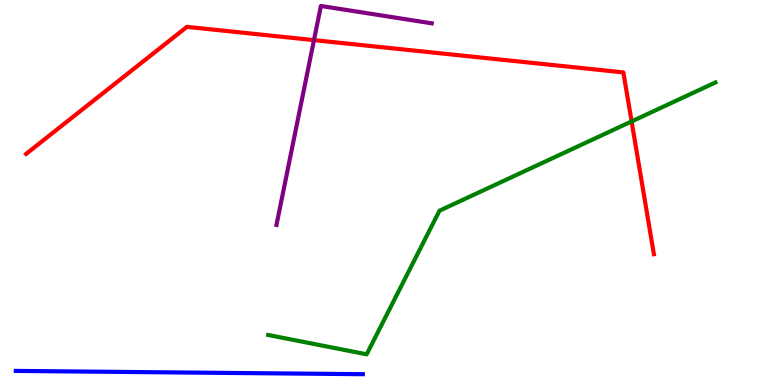[{'lines': ['blue', 'red'], 'intersections': []}, {'lines': ['green', 'red'], 'intersections': [{'x': 8.15, 'y': 6.85}]}, {'lines': ['purple', 'red'], 'intersections': [{'x': 4.05, 'y': 8.96}]}, {'lines': ['blue', 'green'], 'intersections': []}, {'lines': ['blue', 'purple'], 'intersections': []}, {'lines': ['green', 'purple'], 'intersections': []}]